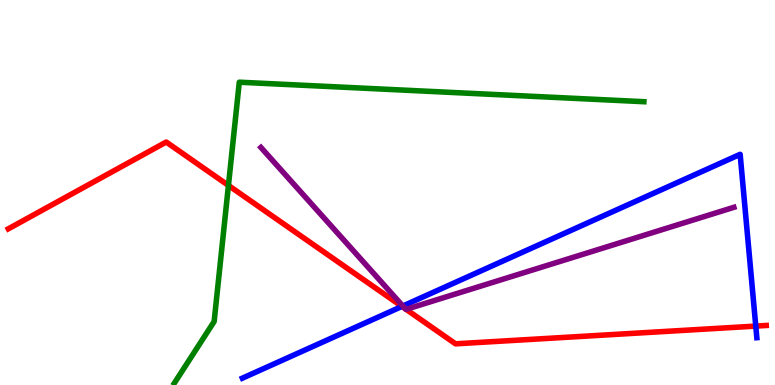[{'lines': ['blue', 'red'], 'intersections': [{'x': 5.19, 'y': 2.04}, {'x': 9.75, 'y': 1.53}]}, {'lines': ['green', 'red'], 'intersections': [{'x': 2.95, 'y': 5.18}]}, {'lines': ['purple', 'red'], 'intersections': [{'x': 5.23, 'y': 1.98}, {'x': 5.24, 'y': 1.97}]}, {'lines': ['blue', 'green'], 'intersections': []}, {'lines': ['blue', 'purple'], 'intersections': [{'x': 5.2, 'y': 2.05}]}, {'lines': ['green', 'purple'], 'intersections': []}]